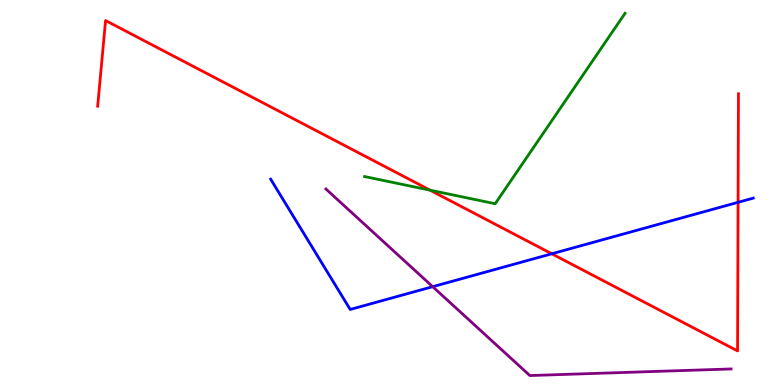[{'lines': ['blue', 'red'], 'intersections': [{'x': 7.12, 'y': 3.41}, {'x': 9.52, 'y': 4.74}]}, {'lines': ['green', 'red'], 'intersections': [{'x': 5.55, 'y': 5.06}]}, {'lines': ['purple', 'red'], 'intersections': []}, {'lines': ['blue', 'green'], 'intersections': []}, {'lines': ['blue', 'purple'], 'intersections': [{'x': 5.58, 'y': 2.55}]}, {'lines': ['green', 'purple'], 'intersections': []}]